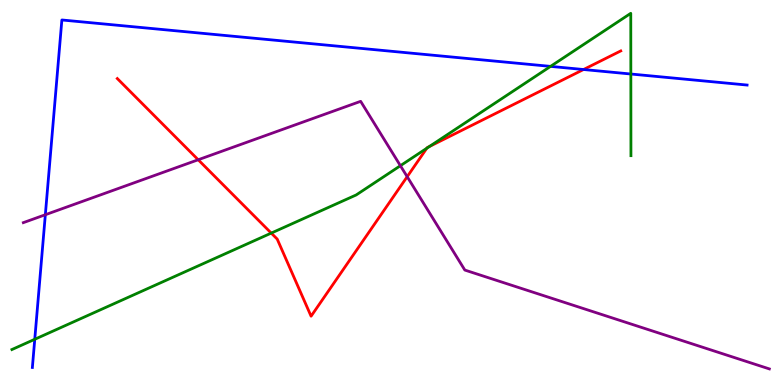[{'lines': ['blue', 'red'], 'intersections': [{'x': 7.53, 'y': 8.19}]}, {'lines': ['green', 'red'], 'intersections': [{'x': 3.5, 'y': 3.95}, {'x': 5.51, 'y': 6.15}, {'x': 5.54, 'y': 6.19}]}, {'lines': ['purple', 'red'], 'intersections': [{'x': 2.56, 'y': 5.85}, {'x': 5.25, 'y': 5.41}]}, {'lines': ['blue', 'green'], 'intersections': [{'x': 0.449, 'y': 1.19}, {'x': 7.1, 'y': 8.28}, {'x': 8.14, 'y': 8.08}]}, {'lines': ['blue', 'purple'], 'intersections': [{'x': 0.585, 'y': 4.42}]}, {'lines': ['green', 'purple'], 'intersections': [{'x': 5.17, 'y': 5.7}]}]